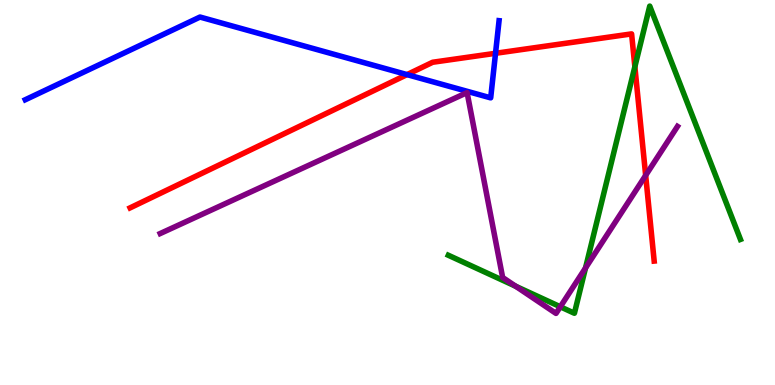[{'lines': ['blue', 'red'], 'intersections': [{'x': 5.25, 'y': 8.06}, {'x': 6.39, 'y': 8.62}]}, {'lines': ['green', 'red'], 'intersections': [{'x': 8.19, 'y': 8.27}]}, {'lines': ['purple', 'red'], 'intersections': [{'x': 8.33, 'y': 5.44}]}, {'lines': ['blue', 'green'], 'intersections': []}, {'lines': ['blue', 'purple'], 'intersections': []}, {'lines': ['green', 'purple'], 'intersections': [{'x': 6.65, 'y': 2.57}, {'x': 7.23, 'y': 2.03}, {'x': 7.56, 'y': 3.04}]}]